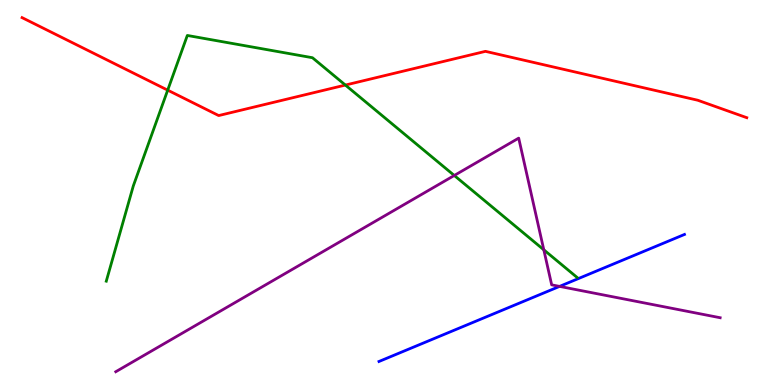[{'lines': ['blue', 'red'], 'intersections': []}, {'lines': ['green', 'red'], 'intersections': [{'x': 2.16, 'y': 7.66}, {'x': 4.46, 'y': 7.79}]}, {'lines': ['purple', 'red'], 'intersections': []}, {'lines': ['blue', 'green'], 'intersections': []}, {'lines': ['blue', 'purple'], 'intersections': [{'x': 7.22, 'y': 2.56}]}, {'lines': ['green', 'purple'], 'intersections': [{'x': 5.86, 'y': 5.44}, {'x': 7.02, 'y': 3.51}]}]